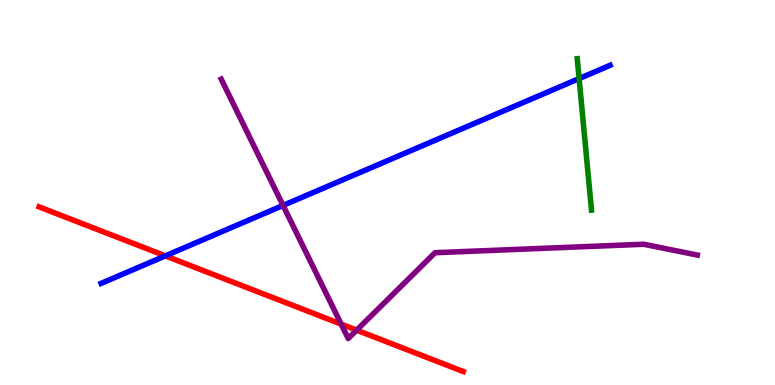[{'lines': ['blue', 'red'], 'intersections': [{'x': 2.13, 'y': 3.35}]}, {'lines': ['green', 'red'], 'intersections': []}, {'lines': ['purple', 'red'], 'intersections': [{'x': 4.4, 'y': 1.58}, {'x': 4.6, 'y': 1.42}]}, {'lines': ['blue', 'green'], 'intersections': [{'x': 7.47, 'y': 7.96}]}, {'lines': ['blue', 'purple'], 'intersections': [{'x': 3.65, 'y': 4.66}]}, {'lines': ['green', 'purple'], 'intersections': []}]